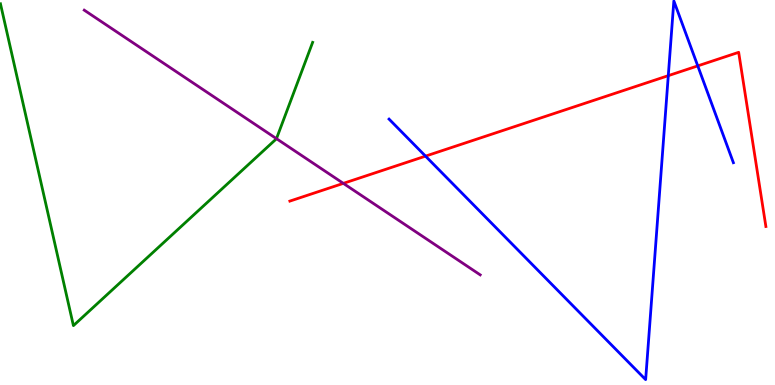[{'lines': ['blue', 'red'], 'intersections': [{'x': 5.49, 'y': 5.94}, {'x': 8.62, 'y': 8.03}, {'x': 9.0, 'y': 8.29}]}, {'lines': ['green', 'red'], 'intersections': []}, {'lines': ['purple', 'red'], 'intersections': [{'x': 4.43, 'y': 5.24}]}, {'lines': ['blue', 'green'], 'intersections': []}, {'lines': ['blue', 'purple'], 'intersections': []}, {'lines': ['green', 'purple'], 'intersections': [{'x': 3.57, 'y': 6.4}]}]